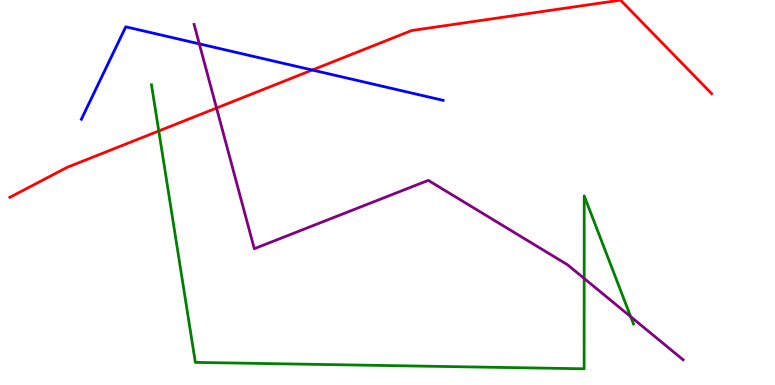[{'lines': ['blue', 'red'], 'intersections': [{'x': 4.03, 'y': 8.18}]}, {'lines': ['green', 'red'], 'intersections': [{'x': 2.05, 'y': 6.6}]}, {'lines': ['purple', 'red'], 'intersections': [{'x': 2.79, 'y': 7.19}]}, {'lines': ['blue', 'green'], 'intersections': []}, {'lines': ['blue', 'purple'], 'intersections': [{'x': 2.57, 'y': 8.86}]}, {'lines': ['green', 'purple'], 'intersections': [{'x': 7.54, 'y': 2.77}, {'x': 8.14, 'y': 1.77}]}]